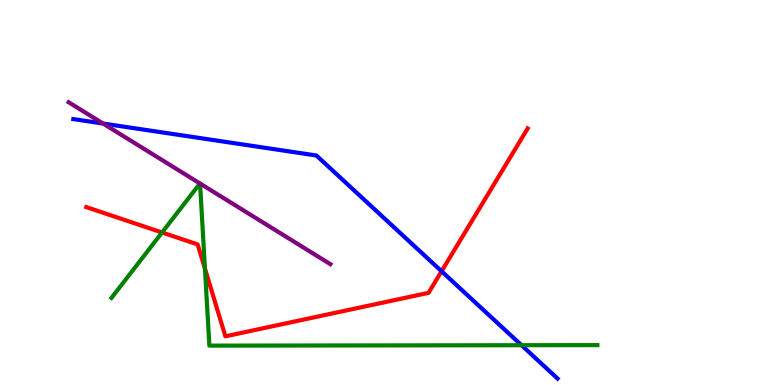[{'lines': ['blue', 'red'], 'intersections': [{'x': 5.7, 'y': 2.95}]}, {'lines': ['green', 'red'], 'intersections': [{'x': 2.09, 'y': 3.96}, {'x': 2.64, 'y': 3.02}]}, {'lines': ['purple', 'red'], 'intersections': []}, {'lines': ['blue', 'green'], 'intersections': [{'x': 6.73, 'y': 1.03}]}, {'lines': ['blue', 'purple'], 'intersections': [{'x': 1.33, 'y': 6.79}]}, {'lines': ['green', 'purple'], 'intersections': [{'x': 2.58, 'y': 5.23}, {'x': 2.58, 'y': 5.23}]}]